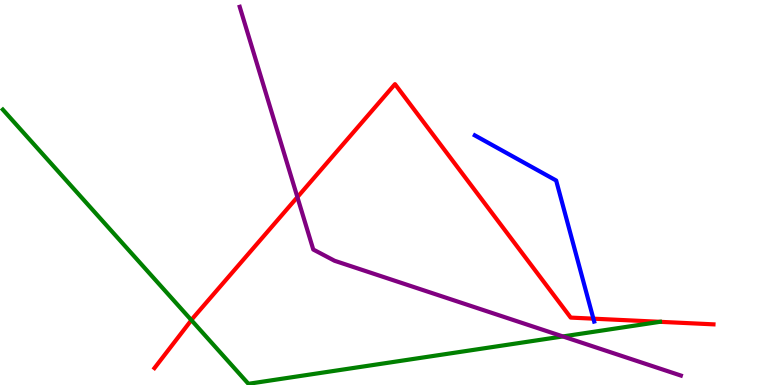[{'lines': ['blue', 'red'], 'intersections': [{'x': 7.66, 'y': 1.72}]}, {'lines': ['green', 'red'], 'intersections': [{'x': 2.47, 'y': 1.68}, {'x': 8.52, 'y': 1.64}]}, {'lines': ['purple', 'red'], 'intersections': [{'x': 3.84, 'y': 4.88}]}, {'lines': ['blue', 'green'], 'intersections': []}, {'lines': ['blue', 'purple'], 'intersections': []}, {'lines': ['green', 'purple'], 'intersections': [{'x': 7.26, 'y': 1.26}]}]